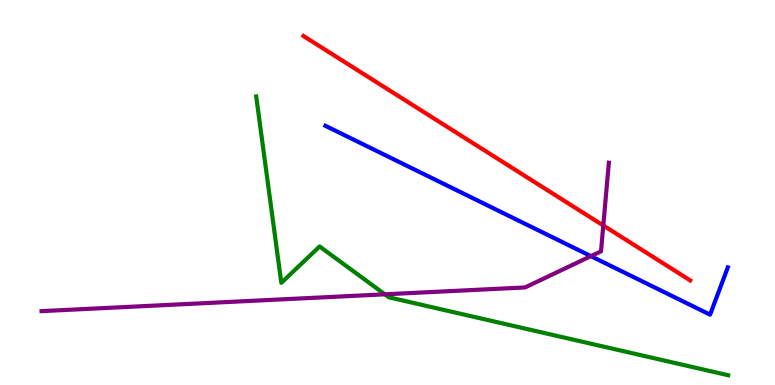[{'lines': ['blue', 'red'], 'intersections': []}, {'lines': ['green', 'red'], 'intersections': []}, {'lines': ['purple', 'red'], 'intersections': [{'x': 7.78, 'y': 4.14}]}, {'lines': ['blue', 'green'], 'intersections': []}, {'lines': ['blue', 'purple'], 'intersections': [{'x': 7.62, 'y': 3.35}]}, {'lines': ['green', 'purple'], 'intersections': [{'x': 4.97, 'y': 2.36}]}]